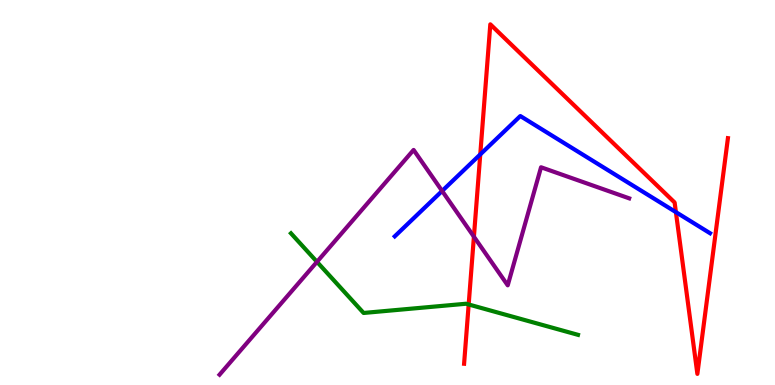[{'lines': ['blue', 'red'], 'intersections': [{'x': 6.2, 'y': 5.99}, {'x': 8.72, 'y': 4.49}]}, {'lines': ['green', 'red'], 'intersections': [{'x': 6.05, 'y': 2.09}]}, {'lines': ['purple', 'red'], 'intersections': [{'x': 6.11, 'y': 3.85}]}, {'lines': ['blue', 'green'], 'intersections': []}, {'lines': ['blue', 'purple'], 'intersections': [{'x': 5.7, 'y': 5.04}]}, {'lines': ['green', 'purple'], 'intersections': [{'x': 4.09, 'y': 3.2}]}]